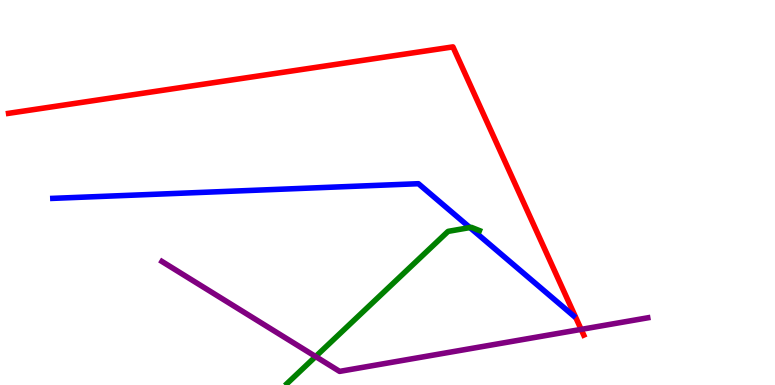[{'lines': ['blue', 'red'], 'intersections': []}, {'lines': ['green', 'red'], 'intersections': []}, {'lines': ['purple', 'red'], 'intersections': [{'x': 7.5, 'y': 1.44}]}, {'lines': ['blue', 'green'], 'intersections': [{'x': 6.06, 'y': 4.09}]}, {'lines': ['blue', 'purple'], 'intersections': []}, {'lines': ['green', 'purple'], 'intersections': [{'x': 4.07, 'y': 0.739}]}]